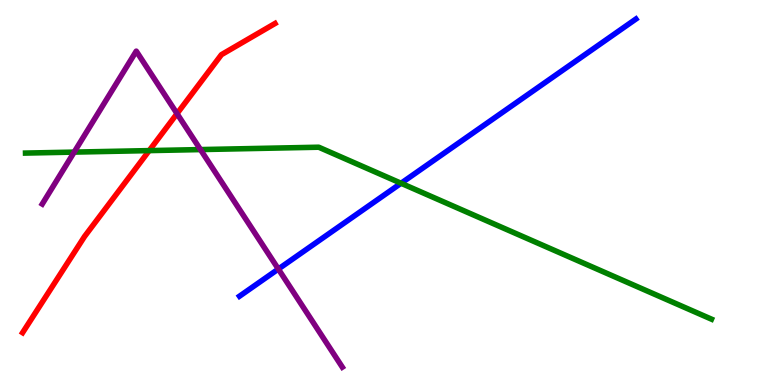[{'lines': ['blue', 'red'], 'intersections': []}, {'lines': ['green', 'red'], 'intersections': [{'x': 1.93, 'y': 6.09}]}, {'lines': ['purple', 'red'], 'intersections': [{'x': 2.28, 'y': 7.05}]}, {'lines': ['blue', 'green'], 'intersections': [{'x': 5.17, 'y': 5.24}]}, {'lines': ['blue', 'purple'], 'intersections': [{'x': 3.59, 'y': 3.01}]}, {'lines': ['green', 'purple'], 'intersections': [{'x': 0.957, 'y': 6.05}, {'x': 2.59, 'y': 6.11}]}]